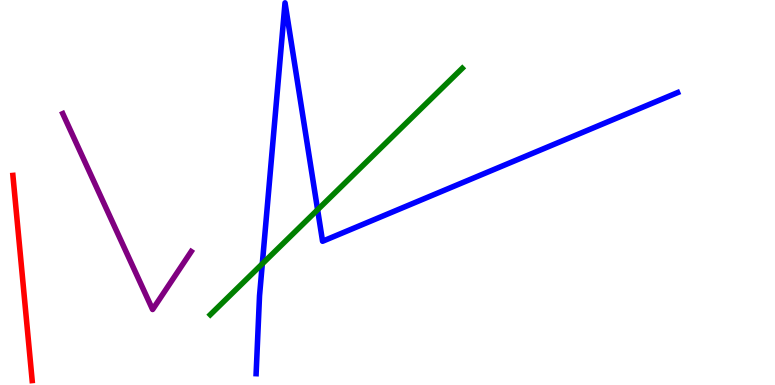[{'lines': ['blue', 'red'], 'intersections': []}, {'lines': ['green', 'red'], 'intersections': []}, {'lines': ['purple', 'red'], 'intersections': []}, {'lines': ['blue', 'green'], 'intersections': [{'x': 3.38, 'y': 3.15}, {'x': 4.1, 'y': 4.55}]}, {'lines': ['blue', 'purple'], 'intersections': []}, {'lines': ['green', 'purple'], 'intersections': []}]